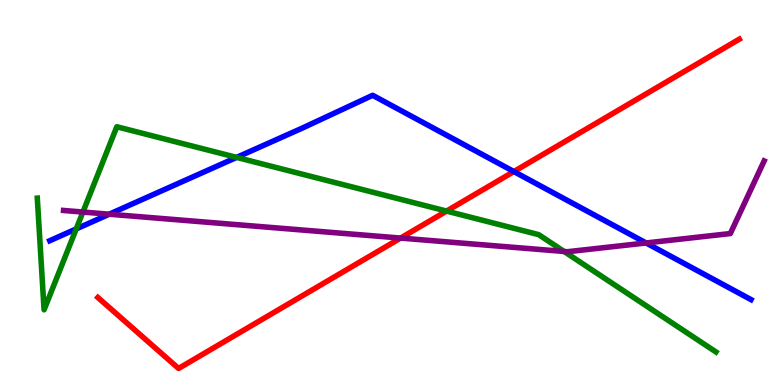[{'lines': ['blue', 'red'], 'intersections': [{'x': 6.63, 'y': 5.54}]}, {'lines': ['green', 'red'], 'intersections': [{'x': 5.76, 'y': 4.52}]}, {'lines': ['purple', 'red'], 'intersections': [{'x': 5.17, 'y': 3.82}]}, {'lines': ['blue', 'green'], 'intersections': [{'x': 0.983, 'y': 4.05}, {'x': 3.05, 'y': 5.91}]}, {'lines': ['blue', 'purple'], 'intersections': [{'x': 1.41, 'y': 4.44}, {'x': 8.34, 'y': 3.69}]}, {'lines': ['green', 'purple'], 'intersections': [{'x': 1.07, 'y': 4.49}, {'x': 7.28, 'y': 3.47}]}]